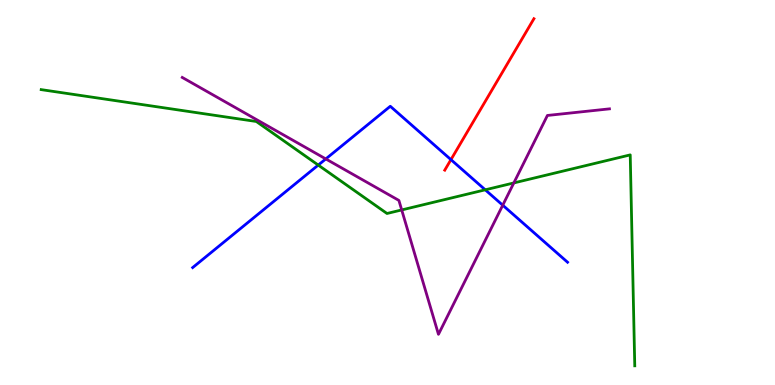[{'lines': ['blue', 'red'], 'intersections': [{'x': 5.82, 'y': 5.85}]}, {'lines': ['green', 'red'], 'intersections': []}, {'lines': ['purple', 'red'], 'intersections': []}, {'lines': ['blue', 'green'], 'intersections': [{'x': 4.11, 'y': 5.71}, {'x': 6.26, 'y': 5.07}]}, {'lines': ['blue', 'purple'], 'intersections': [{'x': 4.2, 'y': 5.87}, {'x': 6.49, 'y': 4.67}]}, {'lines': ['green', 'purple'], 'intersections': [{'x': 5.18, 'y': 4.55}, {'x': 6.63, 'y': 5.25}]}]